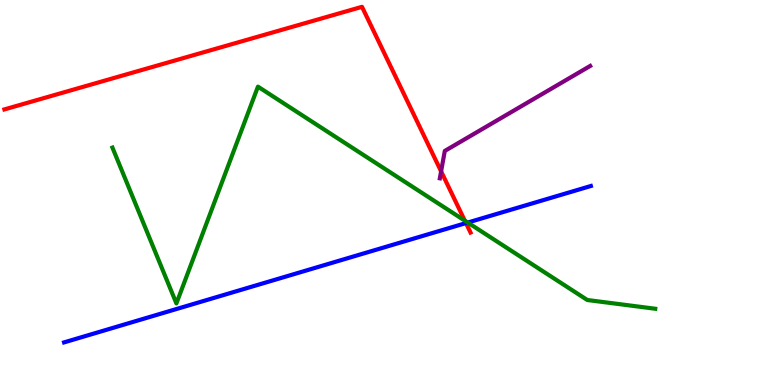[{'lines': ['blue', 'red'], 'intersections': [{'x': 6.01, 'y': 4.21}]}, {'lines': ['green', 'red'], 'intersections': [{'x': 6.0, 'y': 4.27}]}, {'lines': ['purple', 'red'], 'intersections': [{'x': 5.69, 'y': 5.55}]}, {'lines': ['blue', 'green'], 'intersections': [{'x': 6.04, 'y': 4.22}]}, {'lines': ['blue', 'purple'], 'intersections': []}, {'lines': ['green', 'purple'], 'intersections': []}]